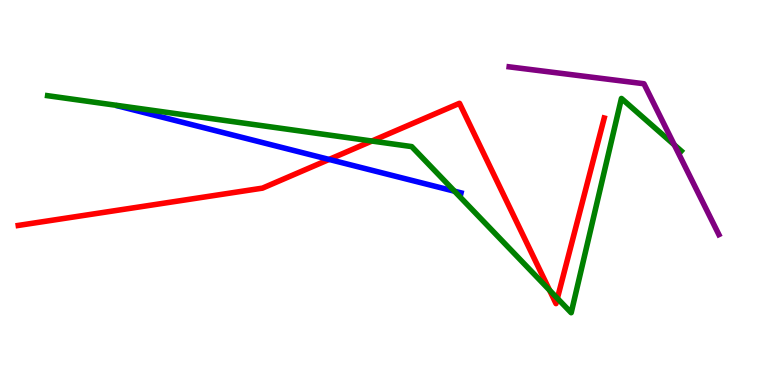[{'lines': ['blue', 'red'], 'intersections': [{'x': 4.25, 'y': 5.86}]}, {'lines': ['green', 'red'], 'intersections': [{'x': 4.8, 'y': 6.34}, {'x': 7.09, 'y': 2.46}, {'x': 7.19, 'y': 2.25}]}, {'lines': ['purple', 'red'], 'intersections': []}, {'lines': ['blue', 'green'], 'intersections': [{'x': 5.86, 'y': 5.03}]}, {'lines': ['blue', 'purple'], 'intersections': []}, {'lines': ['green', 'purple'], 'intersections': [{'x': 8.7, 'y': 6.24}]}]